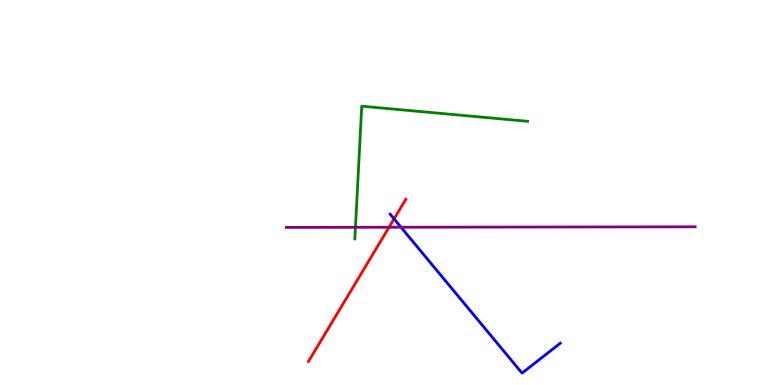[{'lines': ['blue', 'red'], 'intersections': [{'x': 5.08, 'y': 4.31}]}, {'lines': ['green', 'red'], 'intersections': []}, {'lines': ['purple', 'red'], 'intersections': [{'x': 5.02, 'y': 4.1}]}, {'lines': ['blue', 'green'], 'intersections': []}, {'lines': ['blue', 'purple'], 'intersections': [{'x': 5.17, 'y': 4.1}]}, {'lines': ['green', 'purple'], 'intersections': [{'x': 4.59, 'y': 4.1}]}]